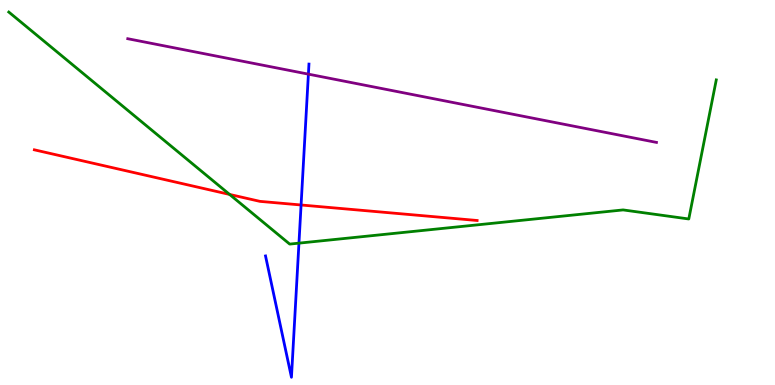[{'lines': ['blue', 'red'], 'intersections': [{'x': 3.88, 'y': 4.68}]}, {'lines': ['green', 'red'], 'intersections': [{'x': 2.96, 'y': 4.95}]}, {'lines': ['purple', 'red'], 'intersections': []}, {'lines': ['blue', 'green'], 'intersections': [{'x': 3.86, 'y': 3.68}]}, {'lines': ['blue', 'purple'], 'intersections': [{'x': 3.98, 'y': 8.07}]}, {'lines': ['green', 'purple'], 'intersections': []}]